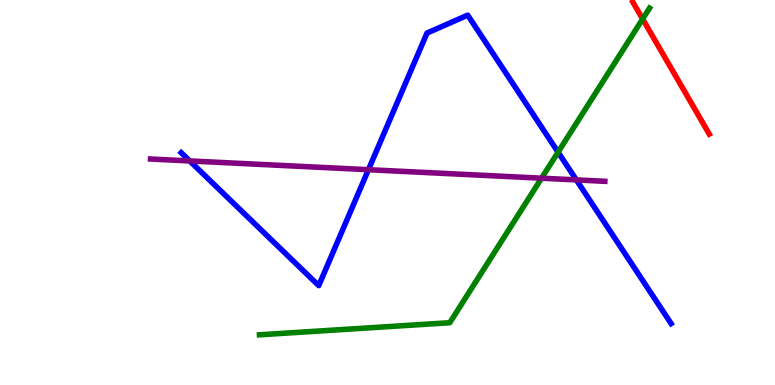[{'lines': ['blue', 'red'], 'intersections': []}, {'lines': ['green', 'red'], 'intersections': [{'x': 8.29, 'y': 9.51}]}, {'lines': ['purple', 'red'], 'intersections': []}, {'lines': ['blue', 'green'], 'intersections': [{'x': 7.2, 'y': 6.05}]}, {'lines': ['blue', 'purple'], 'intersections': [{'x': 2.45, 'y': 5.82}, {'x': 4.75, 'y': 5.59}, {'x': 7.44, 'y': 5.33}]}, {'lines': ['green', 'purple'], 'intersections': [{'x': 6.99, 'y': 5.37}]}]